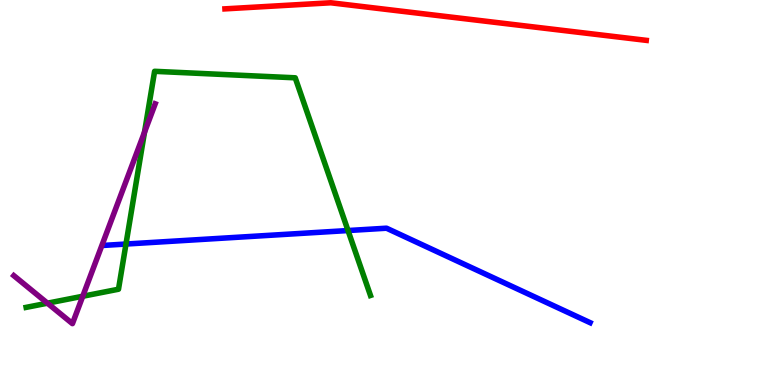[{'lines': ['blue', 'red'], 'intersections': []}, {'lines': ['green', 'red'], 'intersections': []}, {'lines': ['purple', 'red'], 'intersections': []}, {'lines': ['blue', 'green'], 'intersections': [{'x': 1.63, 'y': 3.66}, {'x': 4.49, 'y': 4.01}]}, {'lines': ['blue', 'purple'], 'intersections': []}, {'lines': ['green', 'purple'], 'intersections': [{'x': 0.612, 'y': 2.13}, {'x': 1.07, 'y': 2.31}, {'x': 1.86, 'y': 6.57}]}]